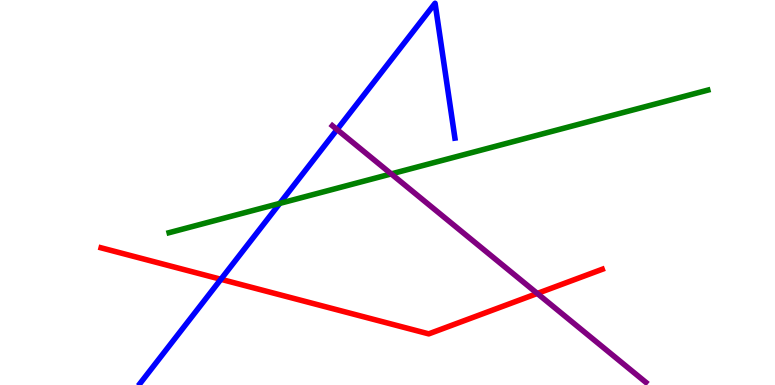[{'lines': ['blue', 'red'], 'intersections': [{'x': 2.85, 'y': 2.75}]}, {'lines': ['green', 'red'], 'intersections': []}, {'lines': ['purple', 'red'], 'intersections': [{'x': 6.93, 'y': 2.38}]}, {'lines': ['blue', 'green'], 'intersections': [{'x': 3.61, 'y': 4.72}]}, {'lines': ['blue', 'purple'], 'intersections': [{'x': 4.35, 'y': 6.63}]}, {'lines': ['green', 'purple'], 'intersections': [{'x': 5.05, 'y': 5.48}]}]